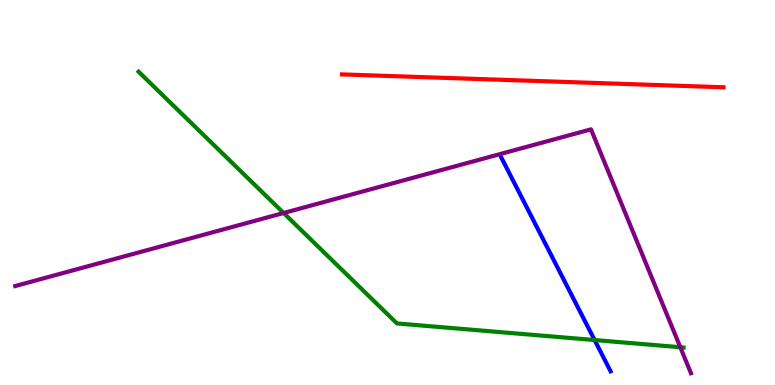[{'lines': ['blue', 'red'], 'intersections': []}, {'lines': ['green', 'red'], 'intersections': []}, {'lines': ['purple', 'red'], 'intersections': []}, {'lines': ['blue', 'green'], 'intersections': [{'x': 7.67, 'y': 1.17}]}, {'lines': ['blue', 'purple'], 'intersections': []}, {'lines': ['green', 'purple'], 'intersections': [{'x': 3.66, 'y': 4.47}, {'x': 8.78, 'y': 0.981}]}]